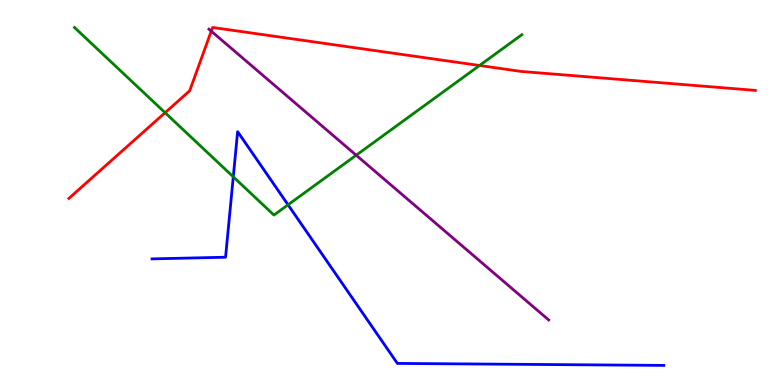[{'lines': ['blue', 'red'], 'intersections': []}, {'lines': ['green', 'red'], 'intersections': [{'x': 2.13, 'y': 7.07}, {'x': 6.19, 'y': 8.3}]}, {'lines': ['purple', 'red'], 'intersections': [{'x': 2.73, 'y': 9.19}]}, {'lines': ['blue', 'green'], 'intersections': [{'x': 3.01, 'y': 5.41}, {'x': 3.72, 'y': 4.68}]}, {'lines': ['blue', 'purple'], 'intersections': []}, {'lines': ['green', 'purple'], 'intersections': [{'x': 4.6, 'y': 5.97}]}]